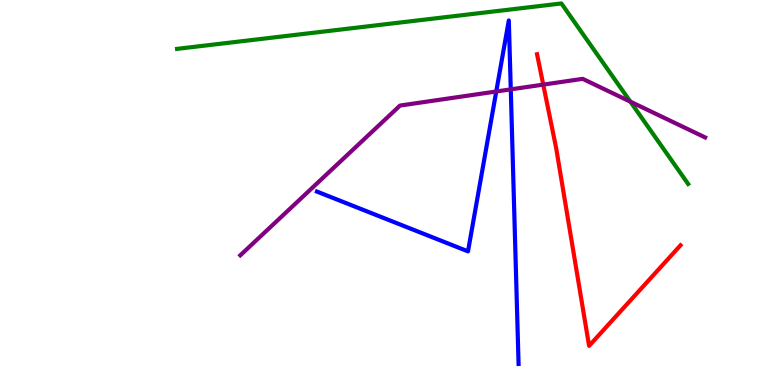[{'lines': ['blue', 'red'], 'intersections': []}, {'lines': ['green', 'red'], 'intersections': []}, {'lines': ['purple', 'red'], 'intersections': [{'x': 7.01, 'y': 7.8}]}, {'lines': ['blue', 'green'], 'intersections': []}, {'lines': ['blue', 'purple'], 'intersections': [{'x': 6.4, 'y': 7.62}, {'x': 6.59, 'y': 7.68}]}, {'lines': ['green', 'purple'], 'intersections': [{'x': 8.13, 'y': 7.36}]}]